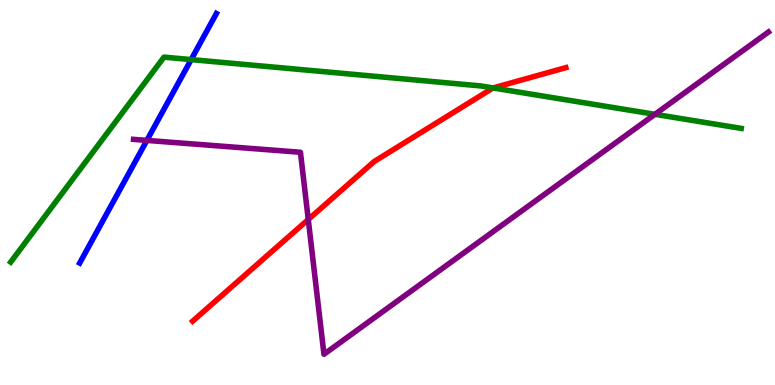[{'lines': ['blue', 'red'], 'intersections': []}, {'lines': ['green', 'red'], 'intersections': [{'x': 6.36, 'y': 7.72}]}, {'lines': ['purple', 'red'], 'intersections': [{'x': 3.98, 'y': 4.3}]}, {'lines': ['blue', 'green'], 'intersections': [{'x': 2.47, 'y': 8.45}]}, {'lines': ['blue', 'purple'], 'intersections': [{'x': 1.9, 'y': 6.35}]}, {'lines': ['green', 'purple'], 'intersections': [{'x': 8.45, 'y': 7.03}]}]